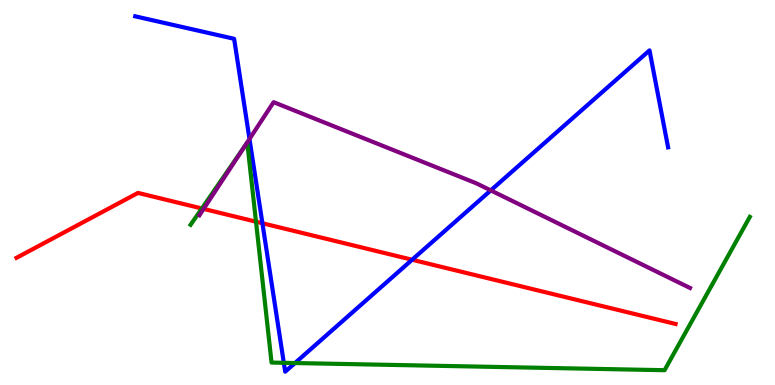[{'lines': ['blue', 'red'], 'intersections': [{'x': 3.39, 'y': 4.2}, {'x': 5.32, 'y': 3.25}]}, {'lines': ['green', 'red'], 'intersections': [{'x': 2.6, 'y': 4.59}, {'x': 3.3, 'y': 4.24}]}, {'lines': ['purple', 'red'], 'intersections': [{'x': 2.63, 'y': 4.57}]}, {'lines': ['blue', 'green'], 'intersections': [{'x': 3.66, 'y': 0.576}, {'x': 3.81, 'y': 0.57}]}, {'lines': ['blue', 'purple'], 'intersections': [{'x': 3.22, 'y': 6.39}, {'x': 6.33, 'y': 5.05}]}, {'lines': ['green', 'purple'], 'intersections': [{'x': 3.15, 'y': 6.19}]}]